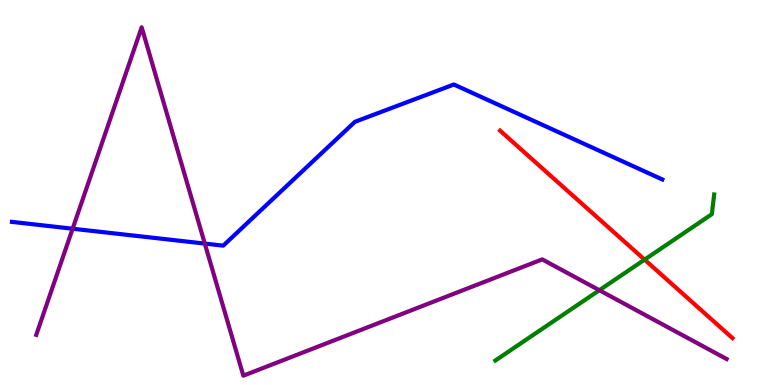[{'lines': ['blue', 'red'], 'intersections': []}, {'lines': ['green', 'red'], 'intersections': [{'x': 8.32, 'y': 3.26}]}, {'lines': ['purple', 'red'], 'intersections': []}, {'lines': ['blue', 'green'], 'intersections': []}, {'lines': ['blue', 'purple'], 'intersections': [{'x': 0.937, 'y': 4.06}, {'x': 2.64, 'y': 3.67}]}, {'lines': ['green', 'purple'], 'intersections': [{'x': 7.73, 'y': 2.46}]}]